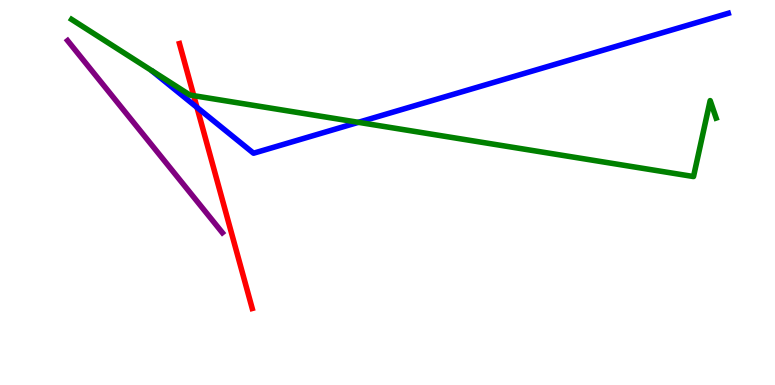[{'lines': ['blue', 'red'], 'intersections': [{'x': 2.54, 'y': 7.21}]}, {'lines': ['green', 'red'], 'intersections': [{'x': 2.5, 'y': 7.51}]}, {'lines': ['purple', 'red'], 'intersections': []}, {'lines': ['blue', 'green'], 'intersections': [{'x': 4.62, 'y': 6.82}]}, {'lines': ['blue', 'purple'], 'intersections': []}, {'lines': ['green', 'purple'], 'intersections': []}]